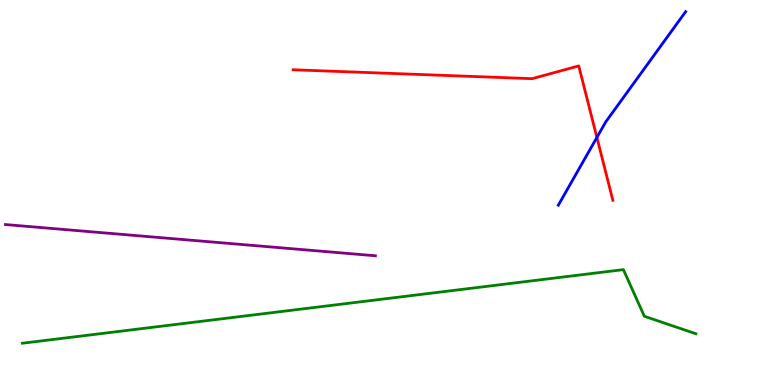[{'lines': ['blue', 'red'], 'intersections': [{'x': 7.7, 'y': 6.43}]}, {'lines': ['green', 'red'], 'intersections': []}, {'lines': ['purple', 'red'], 'intersections': []}, {'lines': ['blue', 'green'], 'intersections': []}, {'lines': ['blue', 'purple'], 'intersections': []}, {'lines': ['green', 'purple'], 'intersections': []}]